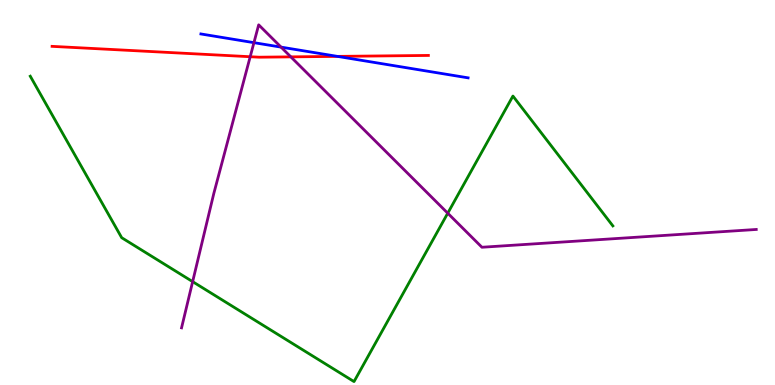[{'lines': ['blue', 'red'], 'intersections': [{'x': 4.35, 'y': 8.54}]}, {'lines': ['green', 'red'], 'intersections': []}, {'lines': ['purple', 'red'], 'intersections': [{'x': 3.23, 'y': 8.53}, {'x': 3.75, 'y': 8.52}]}, {'lines': ['blue', 'green'], 'intersections': []}, {'lines': ['blue', 'purple'], 'intersections': [{'x': 3.28, 'y': 8.89}, {'x': 3.63, 'y': 8.78}]}, {'lines': ['green', 'purple'], 'intersections': [{'x': 2.49, 'y': 2.68}, {'x': 5.78, 'y': 4.46}]}]